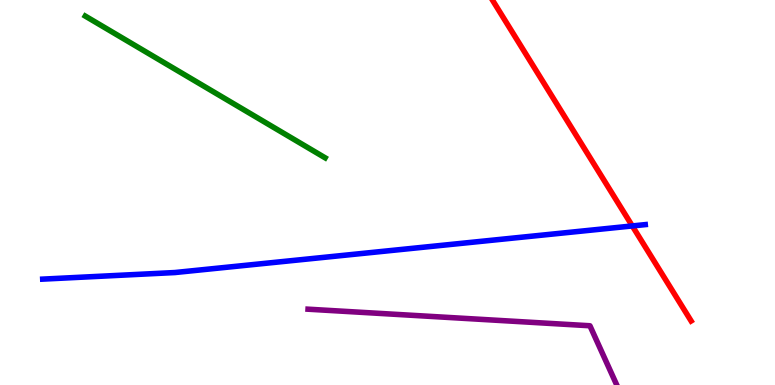[{'lines': ['blue', 'red'], 'intersections': [{'x': 8.16, 'y': 4.13}]}, {'lines': ['green', 'red'], 'intersections': []}, {'lines': ['purple', 'red'], 'intersections': []}, {'lines': ['blue', 'green'], 'intersections': []}, {'lines': ['blue', 'purple'], 'intersections': []}, {'lines': ['green', 'purple'], 'intersections': []}]